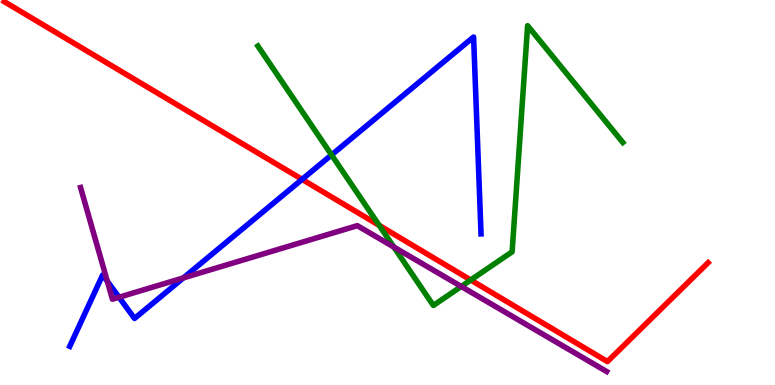[{'lines': ['blue', 'red'], 'intersections': [{'x': 3.9, 'y': 5.34}]}, {'lines': ['green', 'red'], 'intersections': [{'x': 4.89, 'y': 4.15}, {'x': 6.07, 'y': 2.73}]}, {'lines': ['purple', 'red'], 'intersections': []}, {'lines': ['blue', 'green'], 'intersections': [{'x': 4.28, 'y': 5.98}]}, {'lines': ['blue', 'purple'], 'intersections': [{'x': 1.38, 'y': 2.7}, {'x': 1.54, 'y': 2.28}, {'x': 2.37, 'y': 2.78}]}, {'lines': ['green', 'purple'], 'intersections': [{'x': 5.08, 'y': 3.58}, {'x': 5.95, 'y': 2.56}]}]